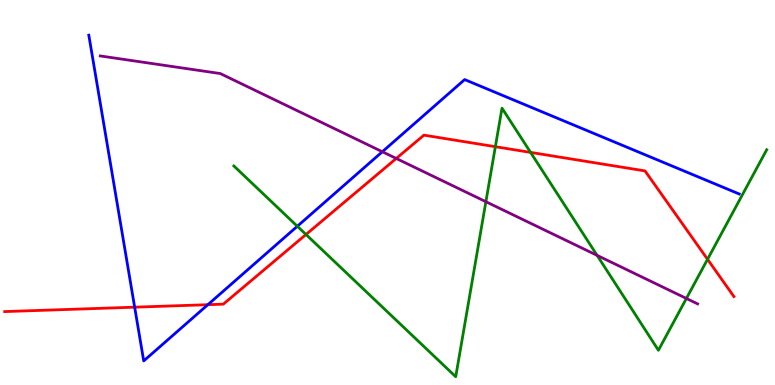[{'lines': ['blue', 'red'], 'intersections': [{'x': 1.74, 'y': 2.02}, {'x': 2.68, 'y': 2.09}]}, {'lines': ['green', 'red'], 'intersections': [{'x': 3.95, 'y': 3.91}, {'x': 6.39, 'y': 6.19}, {'x': 6.85, 'y': 6.04}, {'x': 9.13, 'y': 3.27}]}, {'lines': ['purple', 'red'], 'intersections': [{'x': 5.11, 'y': 5.88}]}, {'lines': ['blue', 'green'], 'intersections': [{'x': 3.84, 'y': 4.12}]}, {'lines': ['blue', 'purple'], 'intersections': [{'x': 4.93, 'y': 6.06}]}, {'lines': ['green', 'purple'], 'intersections': [{'x': 6.27, 'y': 4.76}, {'x': 7.7, 'y': 3.37}, {'x': 8.86, 'y': 2.25}]}]